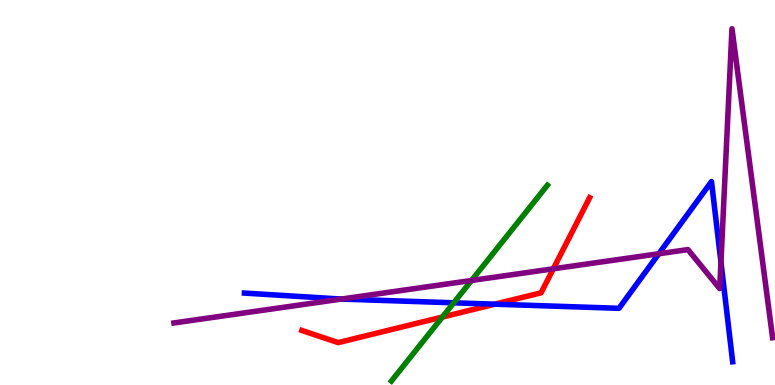[{'lines': ['blue', 'red'], 'intersections': [{'x': 6.38, 'y': 2.1}]}, {'lines': ['green', 'red'], 'intersections': [{'x': 5.71, 'y': 1.77}]}, {'lines': ['purple', 'red'], 'intersections': [{'x': 7.14, 'y': 3.02}]}, {'lines': ['blue', 'green'], 'intersections': [{'x': 5.85, 'y': 2.13}]}, {'lines': ['blue', 'purple'], 'intersections': [{'x': 4.4, 'y': 2.23}, {'x': 8.5, 'y': 3.41}, {'x': 9.3, 'y': 3.19}]}, {'lines': ['green', 'purple'], 'intersections': [{'x': 6.08, 'y': 2.71}]}]